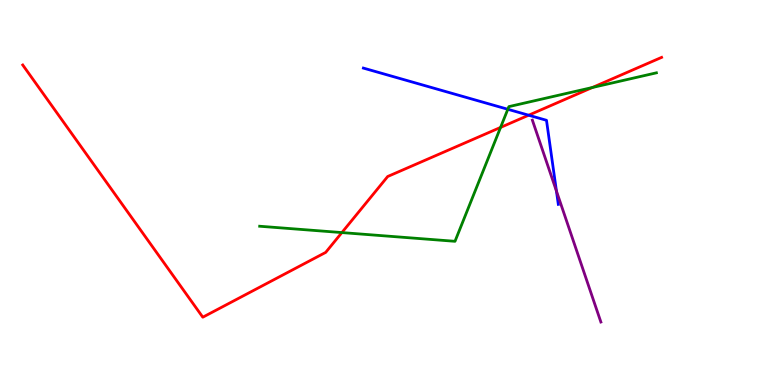[{'lines': ['blue', 'red'], 'intersections': [{'x': 6.82, 'y': 7.01}]}, {'lines': ['green', 'red'], 'intersections': [{'x': 4.41, 'y': 3.96}, {'x': 6.46, 'y': 6.69}, {'x': 7.64, 'y': 7.73}]}, {'lines': ['purple', 'red'], 'intersections': []}, {'lines': ['blue', 'green'], 'intersections': [{'x': 6.55, 'y': 7.16}]}, {'lines': ['blue', 'purple'], 'intersections': [{'x': 7.18, 'y': 5.04}]}, {'lines': ['green', 'purple'], 'intersections': []}]